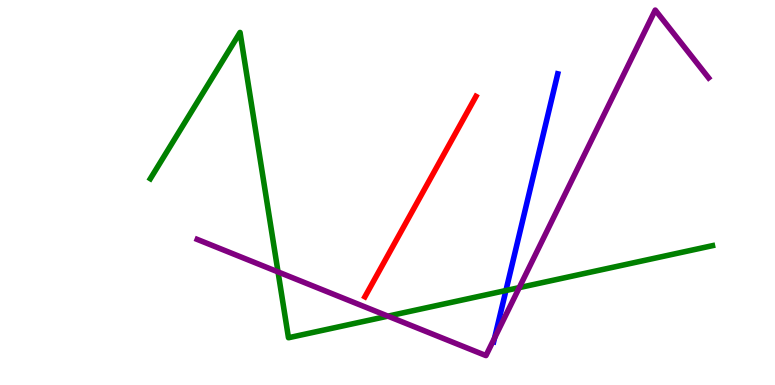[{'lines': ['blue', 'red'], 'intersections': []}, {'lines': ['green', 'red'], 'intersections': []}, {'lines': ['purple', 'red'], 'intersections': []}, {'lines': ['blue', 'green'], 'intersections': [{'x': 6.53, 'y': 2.45}]}, {'lines': ['blue', 'purple'], 'intersections': [{'x': 6.38, 'y': 1.22}]}, {'lines': ['green', 'purple'], 'intersections': [{'x': 3.59, 'y': 2.94}, {'x': 5.01, 'y': 1.79}, {'x': 6.7, 'y': 2.53}]}]